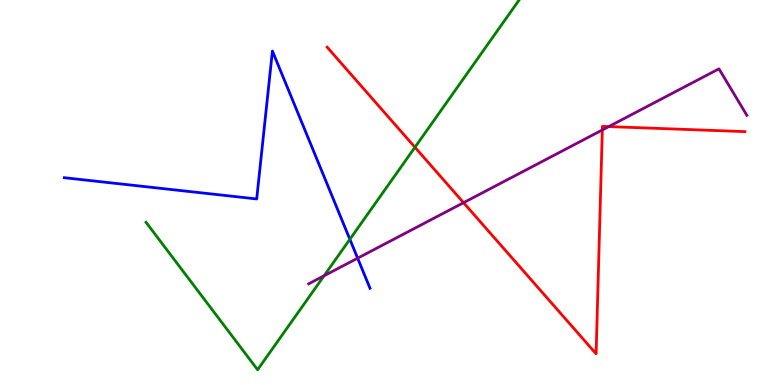[{'lines': ['blue', 'red'], 'intersections': []}, {'lines': ['green', 'red'], 'intersections': [{'x': 5.35, 'y': 6.17}]}, {'lines': ['purple', 'red'], 'intersections': [{'x': 5.98, 'y': 4.74}, {'x': 7.77, 'y': 6.62}, {'x': 7.86, 'y': 6.71}]}, {'lines': ['blue', 'green'], 'intersections': [{'x': 4.51, 'y': 3.78}]}, {'lines': ['blue', 'purple'], 'intersections': [{'x': 4.61, 'y': 3.29}]}, {'lines': ['green', 'purple'], 'intersections': [{'x': 4.18, 'y': 2.84}]}]